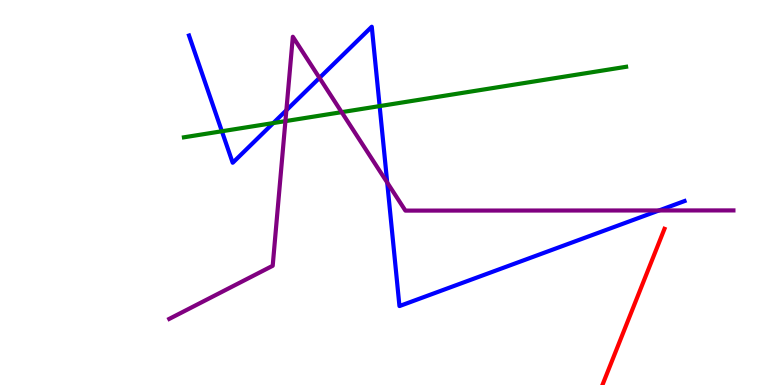[{'lines': ['blue', 'red'], 'intersections': []}, {'lines': ['green', 'red'], 'intersections': []}, {'lines': ['purple', 'red'], 'intersections': []}, {'lines': ['blue', 'green'], 'intersections': [{'x': 2.86, 'y': 6.59}, {'x': 3.53, 'y': 6.8}, {'x': 4.9, 'y': 7.24}]}, {'lines': ['blue', 'purple'], 'intersections': [{'x': 3.7, 'y': 7.14}, {'x': 4.12, 'y': 7.98}, {'x': 5.0, 'y': 5.26}, {'x': 8.5, 'y': 4.53}]}, {'lines': ['green', 'purple'], 'intersections': [{'x': 3.68, 'y': 6.85}, {'x': 4.41, 'y': 7.09}]}]